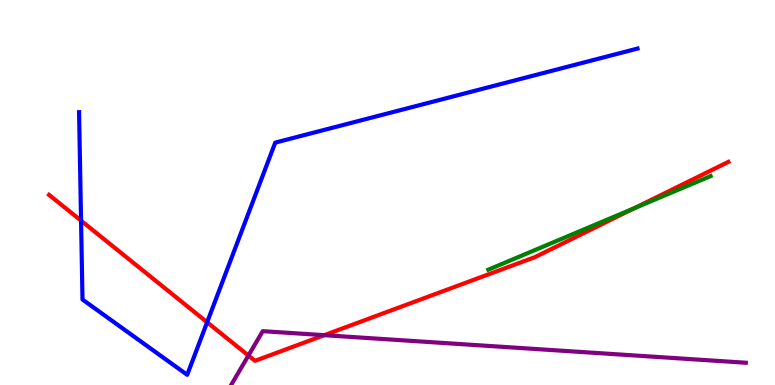[{'lines': ['blue', 'red'], 'intersections': [{'x': 1.05, 'y': 4.27}, {'x': 2.67, 'y': 1.63}]}, {'lines': ['green', 'red'], 'intersections': [{'x': 8.18, 'y': 4.59}]}, {'lines': ['purple', 'red'], 'intersections': [{'x': 3.21, 'y': 0.765}, {'x': 4.18, 'y': 1.29}]}, {'lines': ['blue', 'green'], 'intersections': []}, {'lines': ['blue', 'purple'], 'intersections': []}, {'lines': ['green', 'purple'], 'intersections': []}]